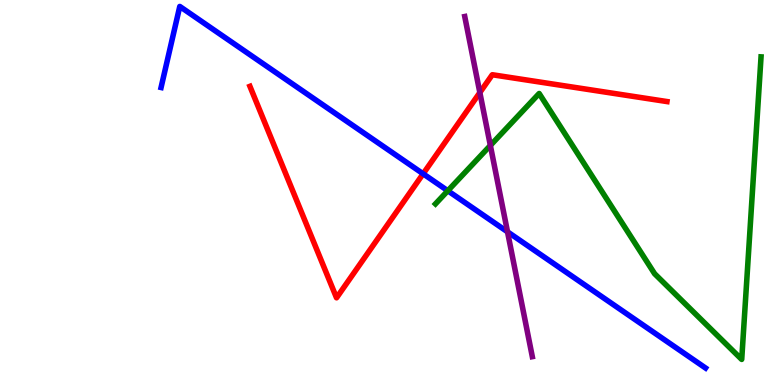[{'lines': ['blue', 'red'], 'intersections': [{'x': 5.46, 'y': 5.49}]}, {'lines': ['green', 'red'], 'intersections': []}, {'lines': ['purple', 'red'], 'intersections': [{'x': 6.19, 'y': 7.6}]}, {'lines': ['blue', 'green'], 'intersections': [{'x': 5.78, 'y': 5.05}]}, {'lines': ['blue', 'purple'], 'intersections': [{'x': 6.55, 'y': 3.98}]}, {'lines': ['green', 'purple'], 'intersections': [{'x': 6.33, 'y': 6.22}]}]